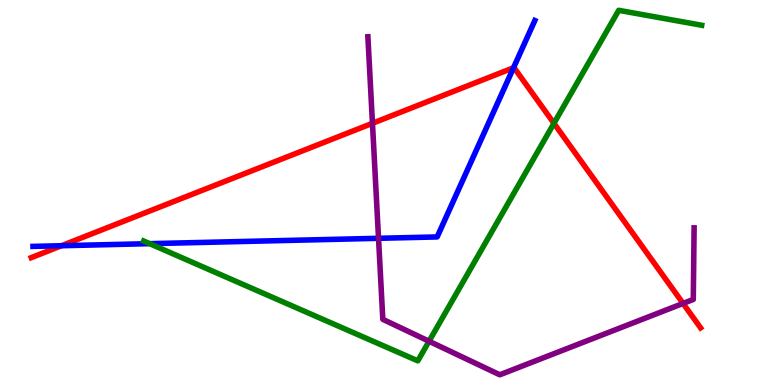[{'lines': ['blue', 'red'], 'intersections': [{'x': 0.794, 'y': 3.62}, {'x': 6.63, 'y': 8.24}]}, {'lines': ['green', 'red'], 'intersections': [{'x': 7.15, 'y': 6.8}]}, {'lines': ['purple', 'red'], 'intersections': [{'x': 4.81, 'y': 6.8}, {'x': 8.81, 'y': 2.12}]}, {'lines': ['blue', 'green'], 'intersections': [{'x': 1.93, 'y': 3.67}]}, {'lines': ['blue', 'purple'], 'intersections': [{'x': 4.88, 'y': 3.81}]}, {'lines': ['green', 'purple'], 'intersections': [{'x': 5.54, 'y': 1.14}]}]